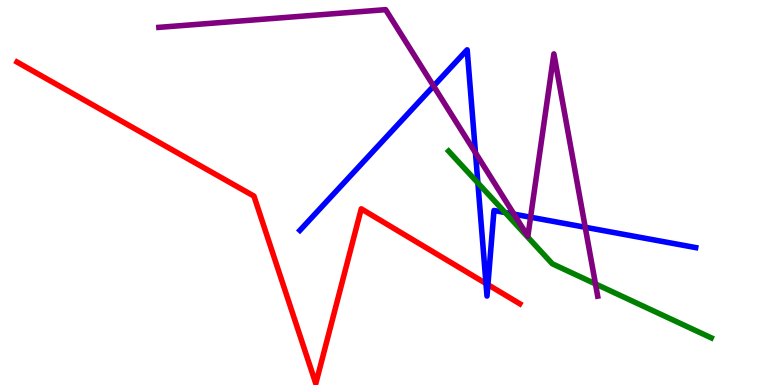[{'lines': ['blue', 'red'], 'intersections': [{'x': 6.27, 'y': 2.64}, {'x': 6.3, 'y': 2.61}]}, {'lines': ['green', 'red'], 'intersections': []}, {'lines': ['purple', 'red'], 'intersections': []}, {'lines': ['blue', 'green'], 'intersections': [{'x': 6.17, 'y': 5.25}, {'x': 6.52, 'y': 4.48}]}, {'lines': ['blue', 'purple'], 'intersections': [{'x': 5.59, 'y': 7.76}, {'x': 6.14, 'y': 6.03}, {'x': 6.63, 'y': 4.44}, {'x': 6.85, 'y': 4.36}, {'x': 7.55, 'y': 4.1}]}, {'lines': ['green', 'purple'], 'intersections': [{'x': 7.68, 'y': 2.63}]}]